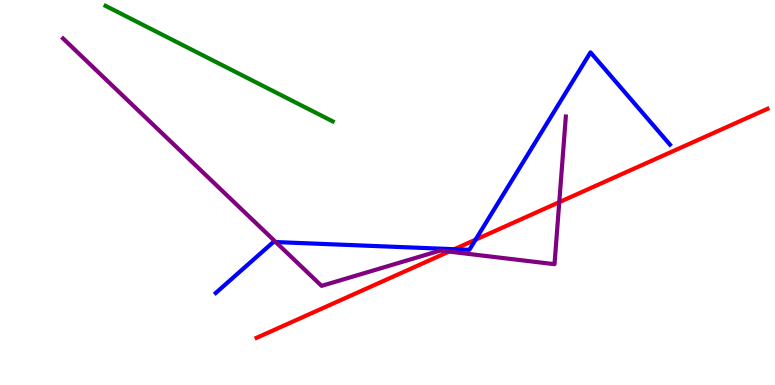[{'lines': ['blue', 'red'], 'intersections': [{'x': 5.86, 'y': 3.53}, {'x': 6.14, 'y': 3.77}]}, {'lines': ['green', 'red'], 'intersections': []}, {'lines': ['purple', 'red'], 'intersections': [{'x': 5.79, 'y': 3.47}, {'x': 7.22, 'y': 4.75}]}, {'lines': ['blue', 'green'], 'intersections': []}, {'lines': ['blue', 'purple'], 'intersections': [{'x': 3.56, 'y': 3.71}]}, {'lines': ['green', 'purple'], 'intersections': []}]